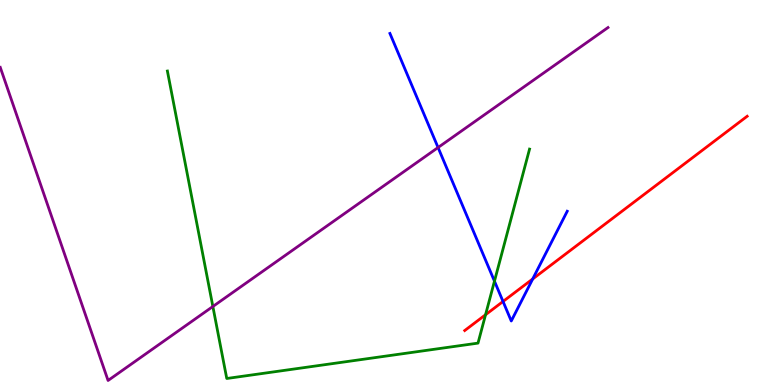[{'lines': ['blue', 'red'], 'intersections': [{'x': 6.49, 'y': 2.17}, {'x': 6.87, 'y': 2.75}]}, {'lines': ['green', 'red'], 'intersections': [{'x': 6.27, 'y': 1.82}]}, {'lines': ['purple', 'red'], 'intersections': []}, {'lines': ['blue', 'green'], 'intersections': [{'x': 6.38, 'y': 2.7}]}, {'lines': ['blue', 'purple'], 'intersections': [{'x': 5.65, 'y': 6.17}]}, {'lines': ['green', 'purple'], 'intersections': [{'x': 2.75, 'y': 2.04}]}]